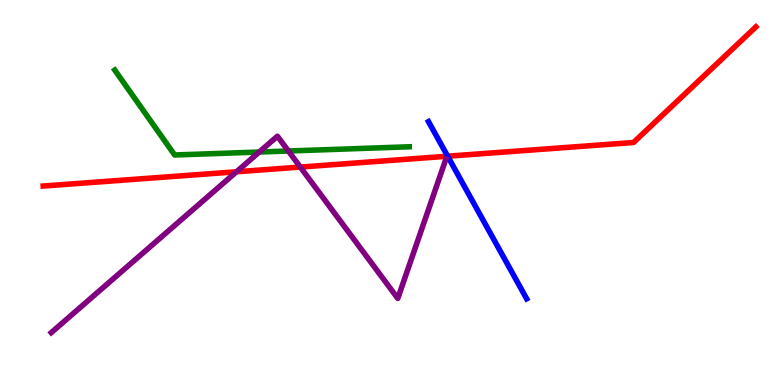[{'lines': ['blue', 'red'], 'intersections': [{'x': 5.78, 'y': 5.94}]}, {'lines': ['green', 'red'], 'intersections': []}, {'lines': ['purple', 'red'], 'intersections': [{'x': 3.05, 'y': 5.54}, {'x': 3.87, 'y': 5.66}]}, {'lines': ['blue', 'green'], 'intersections': []}, {'lines': ['blue', 'purple'], 'intersections': []}, {'lines': ['green', 'purple'], 'intersections': [{'x': 3.34, 'y': 6.05}, {'x': 3.72, 'y': 6.08}]}]